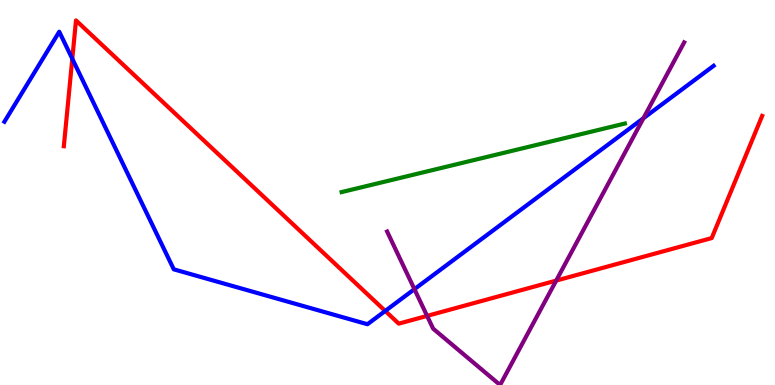[{'lines': ['blue', 'red'], 'intersections': [{'x': 0.933, 'y': 8.47}, {'x': 4.97, 'y': 1.92}]}, {'lines': ['green', 'red'], 'intersections': []}, {'lines': ['purple', 'red'], 'intersections': [{'x': 5.51, 'y': 1.79}, {'x': 7.18, 'y': 2.71}]}, {'lines': ['blue', 'green'], 'intersections': []}, {'lines': ['blue', 'purple'], 'intersections': [{'x': 5.35, 'y': 2.49}, {'x': 8.3, 'y': 6.93}]}, {'lines': ['green', 'purple'], 'intersections': []}]